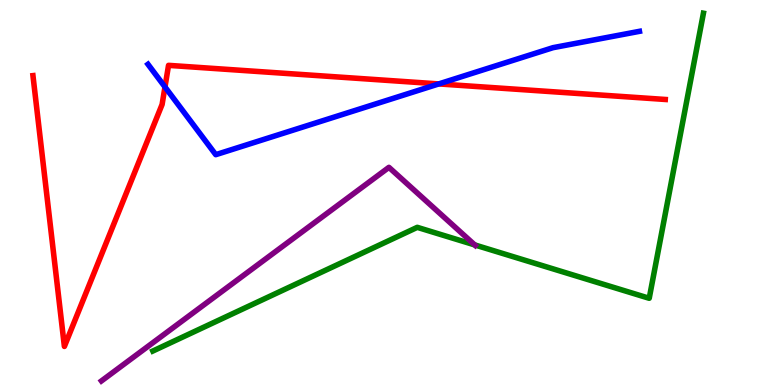[{'lines': ['blue', 'red'], 'intersections': [{'x': 2.13, 'y': 7.74}, {'x': 5.66, 'y': 7.82}]}, {'lines': ['green', 'red'], 'intersections': []}, {'lines': ['purple', 'red'], 'intersections': []}, {'lines': ['blue', 'green'], 'intersections': []}, {'lines': ['blue', 'purple'], 'intersections': []}, {'lines': ['green', 'purple'], 'intersections': [{'x': 6.13, 'y': 3.64}]}]